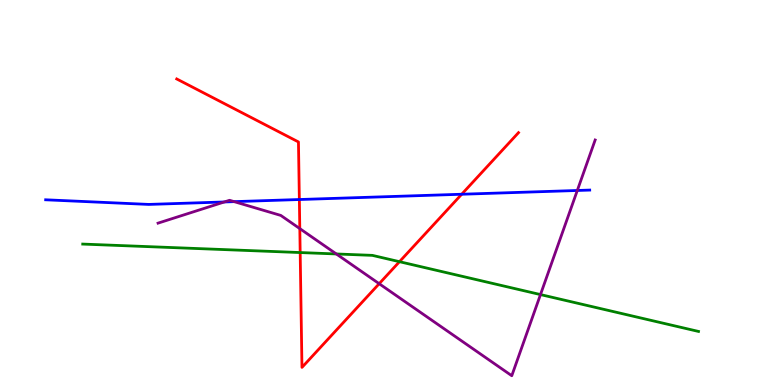[{'lines': ['blue', 'red'], 'intersections': [{'x': 3.86, 'y': 4.82}, {'x': 5.96, 'y': 4.95}]}, {'lines': ['green', 'red'], 'intersections': [{'x': 3.87, 'y': 3.44}, {'x': 5.15, 'y': 3.2}]}, {'lines': ['purple', 'red'], 'intersections': [{'x': 3.87, 'y': 4.06}, {'x': 4.89, 'y': 2.63}]}, {'lines': ['blue', 'green'], 'intersections': []}, {'lines': ['blue', 'purple'], 'intersections': [{'x': 2.89, 'y': 4.75}, {'x': 3.02, 'y': 4.76}, {'x': 7.45, 'y': 5.05}]}, {'lines': ['green', 'purple'], 'intersections': [{'x': 4.34, 'y': 3.4}, {'x': 6.97, 'y': 2.35}]}]